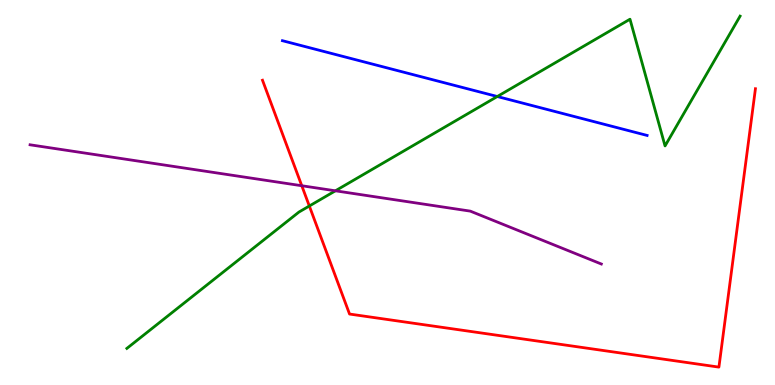[{'lines': ['blue', 'red'], 'intersections': []}, {'lines': ['green', 'red'], 'intersections': [{'x': 3.99, 'y': 4.65}]}, {'lines': ['purple', 'red'], 'intersections': [{'x': 3.89, 'y': 5.18}]}, {'lines': ['blue', 'green'], 'intersections': [{'x': 6.42, 'y': 7.49}]}, {'lines': ['blue', 'purple'], 'intersections': []}, {'lines': ['green', 'purple'], 'intersections': [{'x': 4.33, 'y': 5.04}]}]